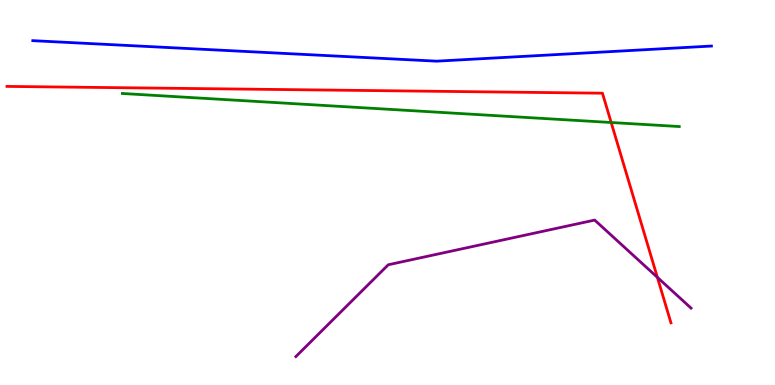[{'lines': ['blue', 'red'], 'intersections': []}, {'lines': ['green', 'red'], 'intersections': [{'x': 7.89, 'y': 6.82}]}, {'lines': ['purple', 'red'], 'intersections': [{'x': 8.48, 'y': 2.8}]}, {'lines': ['blue', 'green'], 'intersections': []}, {'lines': ['blue', 'purple'], 'intersections': []}, {'lines': ['green', 'purple'], 'intersections': []}]